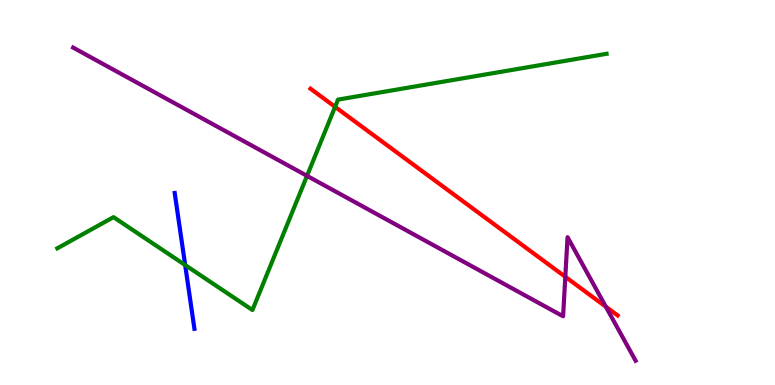[{'lines': ['blue', 'red'], 'intersections': []}, {'lines': ['green', 'red'], 'intersections': [{'x': 4.32, 'y': 7.22}]}, {'lines': ['purple', 'red'], 'intersections': [{'x': 7.29, 'y': 2.81}, {'x': 7.82, 'y': 2.03}]}, {'lines': ['blue', 'green'], 'intersections': [{'x': 2.39, 'y': 3.12}]}, {'lines': ['blue', 'purple'], 'intersections': []}, {'lines': ['green', 'purple'], 'intersections': [{'x': 3.96, 'y': 5.43}]}]